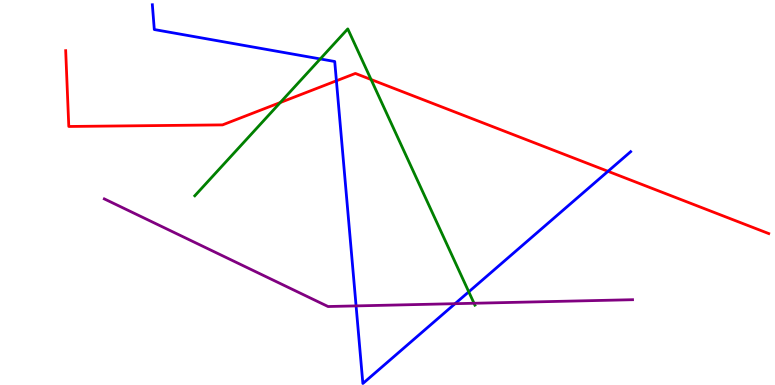[{'lines': ['blue', 'red'], 'intersections': [{'x': 4.34, 'y': 7.9}, {'x': 7.85, 'y': 5.55}]}, {'lines': ['green', 'red'], 'intersections': [{'x': 3.62, 'y': 7.34}, {'x': 4.79, 'y': 7.93}]}, {'lines': ['purple', 'red'], 'intersections': []}, {'lines': ['blue', 'green'], 'intersections': [{'x': 4.13, 'y': 8.47}, {'x': 6.05, 'y': 2.42}]}, {'lines': ['blue', 'purple'], 'intersections': [{'x': 4.59, 'y': 2.05}, {'x': 5.87, 'y': 2.11}]}, {'lines': ['green', 'purple'], 'intersections': [{'x': 6.12, 'y': 2.12}]}]